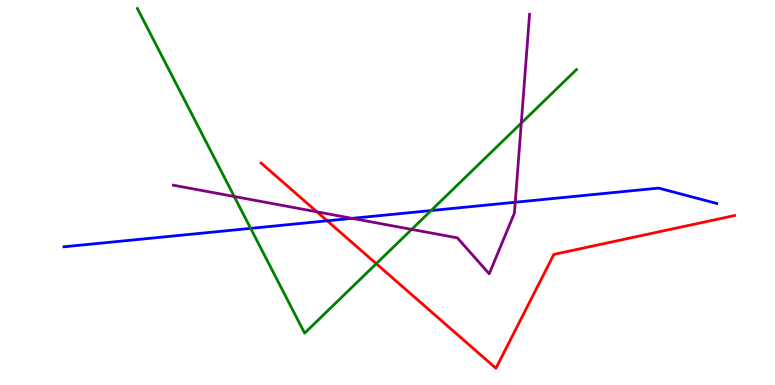[{'lines': ['blue', 'red'], 'intersections': [{'x': 4.22, 'y': 4.26}]}, {'lines': ['green', 'red'], 'intersections': [{'x': 4.86, 'y': 3.15}]}, {'lines': ['purple', 'red'], 'intersections': [{'x': 4.09, 'y': 4.5}]}, {'lines': ['blue', 'green'], 'intersections': [{'x': 3.23, 'y': 4.07}, {'x': 5.56, 'y': 4.53}]}, {'lines': ['blue', 'purple'], 'intersections': [{'x': 4.54, 'y': 4.33}, {'x': 6.65, 'y': 4.75}]}, {'lines': ['green', 'purple'], 'intersections': [{'x': 3.02, 'y': 4.9}, {'x': 5.31, 'y': 4.04}, {'x': 6.73, 'y': 6.8}]}]